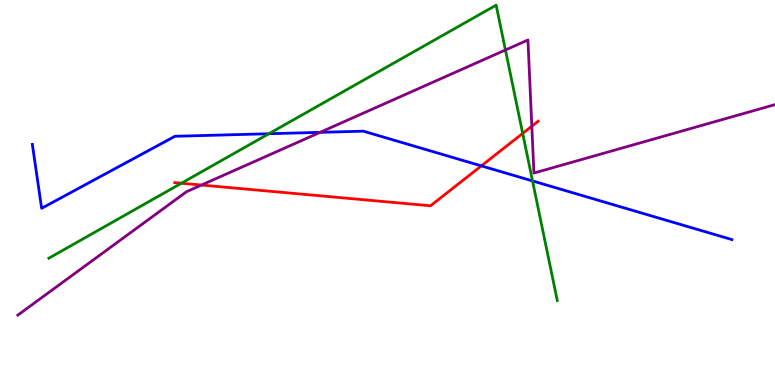[{'lines': ['blue', 'red'], 'intersections': [{'x': 6.21, 'y': 5.69}]}, {'lines': ['green', 'red'], 'intersections': [{'x': 2.34, 'y': 5.24}, {'x': 6.74, 'y': 6.53}]}, {'lines': ['purple', 'red'], 'intersections': [{'x': 2.6, 'y': 5.19}, {'x': 6.86, 'y': 6.72}]}, {'lines': ['blue', 'green'], 'intersections': [{'x': 3.47, 'y': 6.53}, {'x': 6.87, 'y': 5.3}]}, {'lines': ['blue', 'purple'], 'intersections': [{'x': 4.13, 'y': 6.56}]}, {'lines': ['green', 'purple'], 'intersections': [{'x': 6.52, 'y': 8.7}]}]